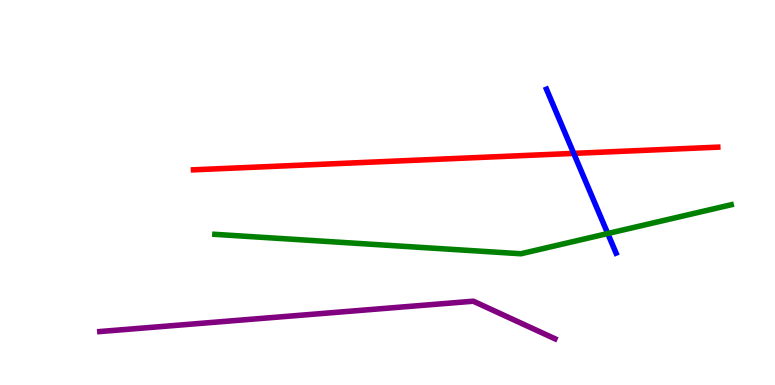[{'lines': ['blue', 'red'], 'intersections': [{'x': 7.4, 'y': 6.02}]}, {'lines': ['green', 'red'], 'intersections': []}, {'lines': ['purple', 'red'], 'intersections': []}, {'lines': ['blue', 'green'], 'intersections': [{'x': 7.84, 'y': 3.93}]}, {'lines': ['blue', 'purple'], 'intersections': []}, {'lines': ['green', 'purple'], 'intersections': []}]